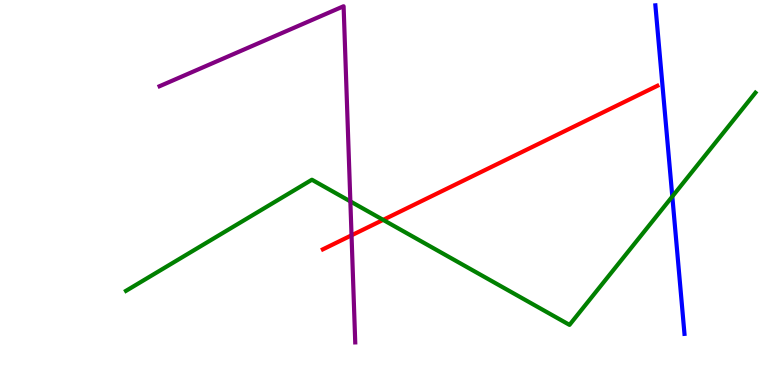[{'lines': ['blue', 'red'], 'intersections': []}, {'lines': ['green', 'red'], 'intersections': [{'x': 4.94, 'y': 4.29}]}, {'lines': ['purple', 'red'], 'intersections': [{'x': 4.54, 'y': 3.89}]}, {'lines': ['blue', 'green'], 'intersections': [{'x': 8.67, 'y': 4.9}]}, {'lines': ['blue', 'purple'], 'intersections': []}, {'lines': ['green', 'purple'], 'intersections': [{'x': 4.52, 'y': 4.77}]}]